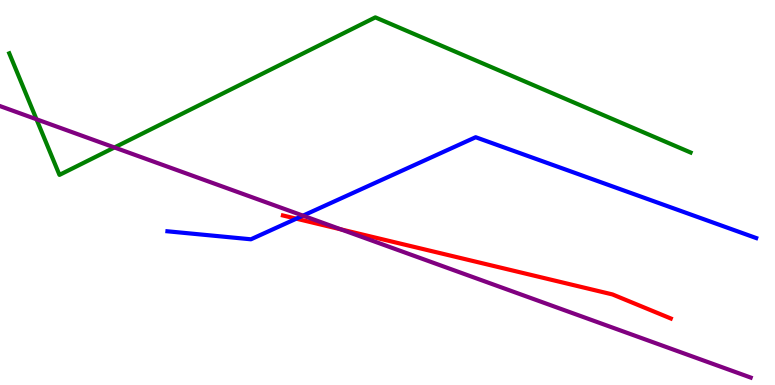[{'lines': ['blue', 'red'], 'intersections': [{'x': 3.82, 'y': 4.32}]}, {'lines': ['green', 'red'], 'intersections': []}, {'lines': ['purple', 'red'], 'intersections': [{'x': 4.4, 'y': 4.04}]}, {'lines': ['blue', 'green'], 'intersections': []}, {'lines': ['blue', 'purple'], 'intersections': [{'x': 3.91, 'y': 4.4}]}, {'lines': ['green', 'purple'], 'intersections': [{'x': 0.471, 'y': 6.9}, {'x': 1.48, 'y': 6.17}]}]